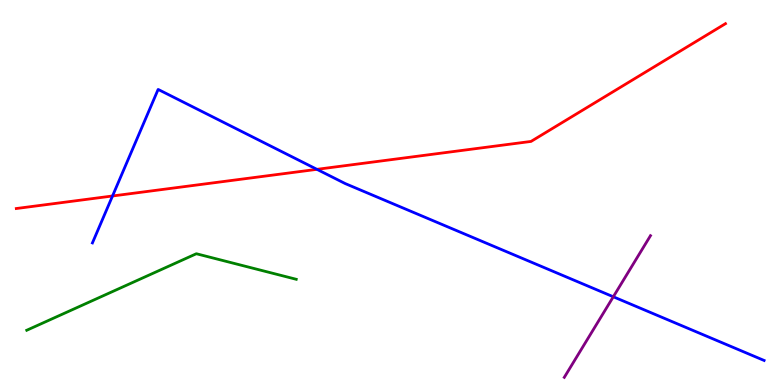[{'lines': ['blue', 'red'], 'intersections': [{'x': 1.45, 'y': 4.91}, {'x': 4.09, 'y': 5.6}]}, {'lines': ['green', 'red'], 'intersections': []}, {'lines': ['purple', 'red'], 'intersections': []}, {'lines': ['blue', 'green'], 'intersections': []}, {'lines': ['blue', 'purple'], 'intersections': [{'x': 7.91, 'y': 2.29}]}, {'lines': ['green', 'purple'], 'intersections': []}]